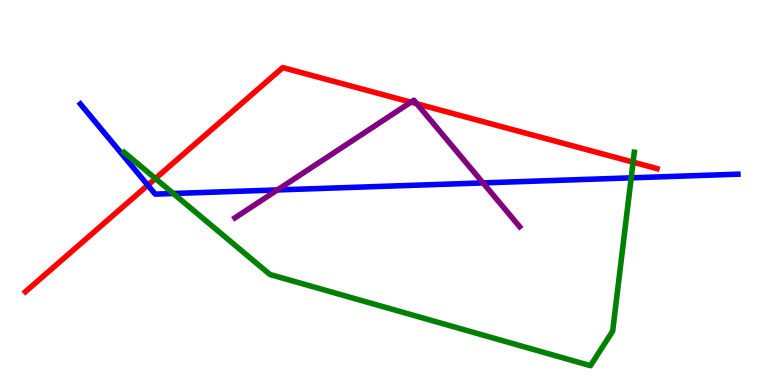[{'lines': ['blue', 'red'], 'intersections': [{'x': 1.91, 'y': 5.19}]}, {'lines': ['green', 'red'], 'intersections': [{'x': 2.01, 'y': 5.36}, {'x': 8.17, 'y': 5.79}]}, {'lines': ['purple', 'red'], 'intersections': [{'x': 5.3, 'y': 7.35}, {'x': 5.38, 'y': 7.3}]}, {'lines': ['blue', 'green'], 'intersections': [{'x': 2.24, 'y': 4.97}, {'x': 8.14, 'y': 5.38}]}, {'lines': ['blue', 'purple'], 'intersections': [{'x': 3.58, 'y': 5.07}, {'x': 6.23, 'y': 5.25}]}, {'lines': ['green', 'purple'], 'intersections': []}]